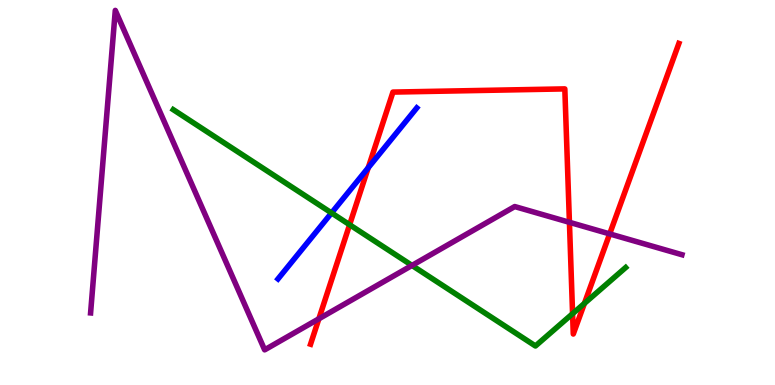[{'lines': ['blue', 'red'], 'intersections': [{'x': 4.75, 'y': 5.64}]}, {'lines': ['green', 'red'], 'intersections': [{'x': 4.51, 'y': 4.16}, {'x': 7.39, 'y': 1.85}, {'x': 7.54, 'y': 2.12}]}, {'lines': ['purple', 'red'], 'intersections': [{'x': 4.11, 'y': 1.72}, {'x': 7.35, 'y': 4.23}, {'x': 7.87, 'y': 3.92}]}, {'lines': ['blue', 'green'], 'intersections': [{'x': 4.28, 'y': 4.47}]}, {'lines': ['blue', 'purple'], 'intersections': []}, {'lines': ['green', 'purple'], 'intersections': [{'x': 5.32, 'y': 3.11}]}]